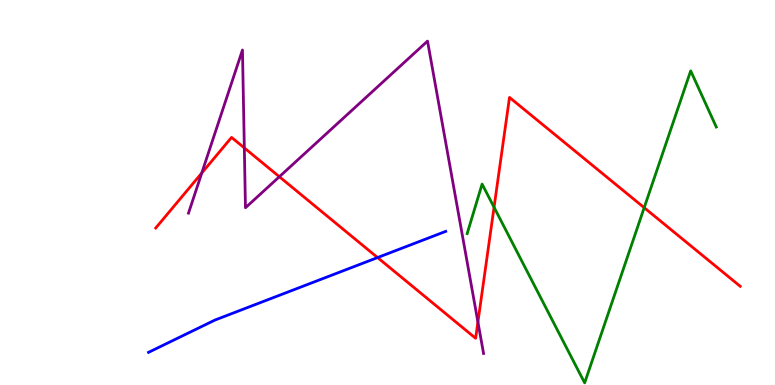[{'lines': ['blue', 'red'], 'intersections': [{'x': 4.87, 'y': 3.31}]}, {'lines': ['green', 'red'], 'intersections': [{'x': 6.37, 'y': 4.62}, {'x': 8.31, 'y': 4.61}]}, {'lines': ['purple', 'red'], 'intersections': [{'x': 2.6, 'y': 5.51}, {'x': 3.15, 'y': 6.16}, {'x': 3.6, 'y': 5.41}, {'x': 6.17, 'y': 1.64}]}, {'lines': ['blue', 'green'], 'intersections': []}, {'lines': ['blue', 'purple'], 'intersections': []}, {'lines': ['green', 'purple'], 'intersections': []}]